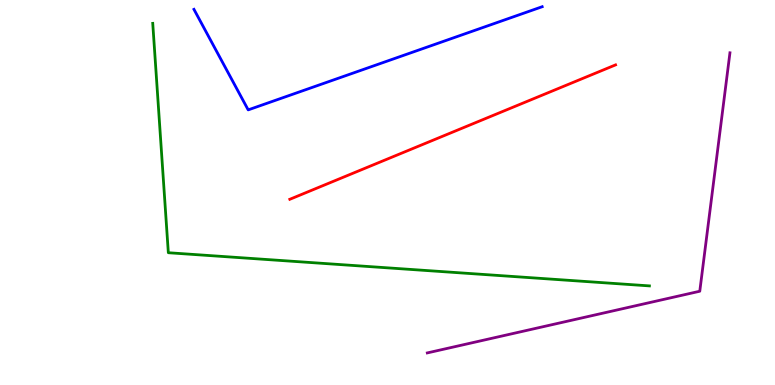[{'lines': ['blue', 'red'], 'intersections': []}, {'lines': ['green', 'red'], 'intersections': []}, {'lines': ['purple', 'red'], 'intersections': []}, {'lines': ['blue', 'green'], 'intersections': []}, {'lines': ['blue', 'purple'], 'intersections': []}, {'lines': ['green', 'purple'], 'intersections': []}]